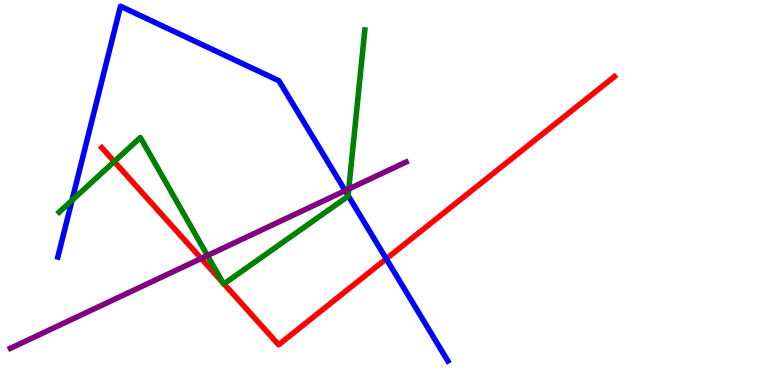[{'lines': ['blue', 'red'], 'intersections': [{'x': 4.98, 'y': 3.28}]}, {'lines': ['green', 'red'], 'intersections': [{'x': 1.47, 'y': 5.8}, {'x': 2.87, 'y': 2.66}, {'x': 2.89, 'y': 2.63}]}, {'lines': ['purple', 'red'], 'intersections': [{'x': 2.6, 'y': 3.29}]}, {'lines': ['blue', 'green'], 'intersections': [{'x': 0.929, 'y': 4.8}, {'x': 4.49, 'y': 4.92}]}, {'lines': ['blue', 'purple'], 'intersections': [{'x': 4.45, 'y': 5.05}]}, {'lines': ['green', 'purple'], 'intersections': [{'x': 2.68, 'y': 3.36}, {'x': 4.5, 'y': 5.09}]}]